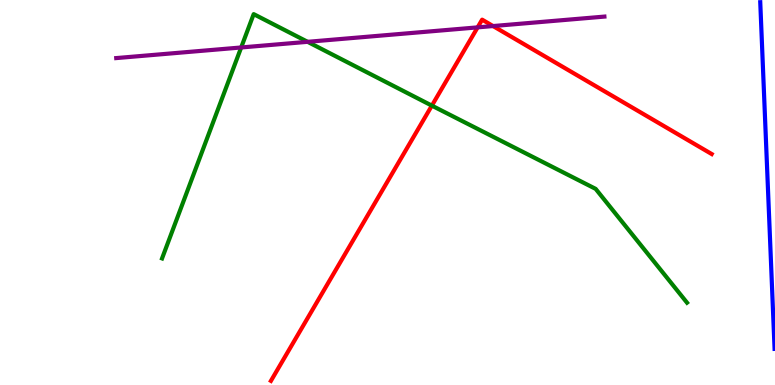[{'lines': ['blue', 'red'], 'intersections': []}, {'lines': ['green', 'red'], 'intersections': [{'x': 5.57, 'y': 7.26}]}, {'lines': ['purple', 'red'], 'intersections': [{'x': 6.16, 'y': 9.29}, {'x': 6.36, 'y': 9.32}]}, {'lines': ['blue', 'green'], 'intersections': []}, {'lines': ['blue', 'purple'], 'intersections': []}, {'lines': ['green', 'purple'], 'intersections': [{'x': 3.11, 'y': 8.77}, {'x': 3.97, 'y': 8.91}]}]